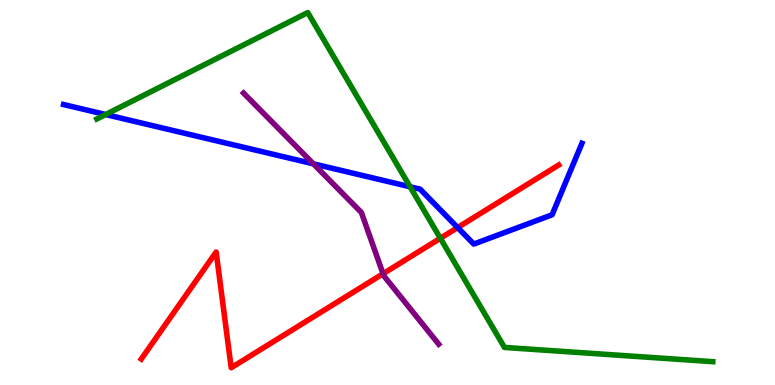[{'lines': ['blue', 'red'], 'intersections': [{'x': 5.91, 'y': 4.09}]}, {'lines': ['green', 'red'], 'intersections': [{'x': 5.68, 'y': 3.81}]}, {'lines': ['purple', 'red'], 'intersections': [{'x': 4.94, 'y': 2.89}]}, {'lines': ['blue', 'green'], 'intersections': [{'x': 1.36, 'y': 7.03}, {'x': 5.29, 'y': 5.15}]}, {'lines': ['blue', 'purple'], 'intersections': [{'x': 4.04, 'y': 5.74}]}, {'lines': ['green', 'purple'], 'intersections': []}]